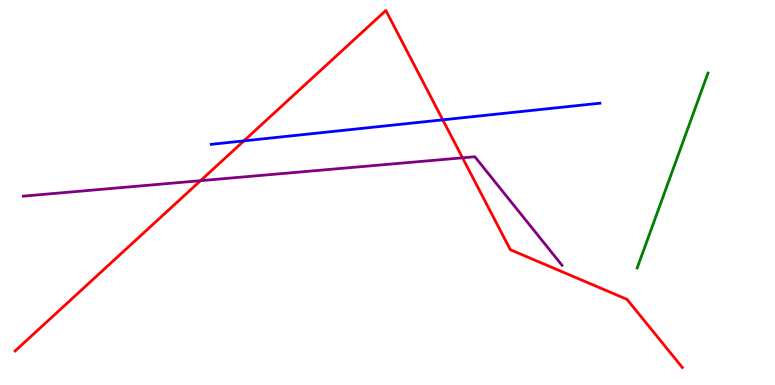[{'lines': ['blue', 'red'], 'intersections': [{'x': 3.15, 'y': 6.34}, {'x': 5.71, 'y': 6.89}]}, {'lines': ['green', 'red'], 'intersections': []}, {'lines': ['purple', 'red'], 'intersections': [{'x': 2.59, 'y': 5.31}, {'x': 5.97, 'y': 5.9}]}, {'lines': ['blue', 'green'], 'intersections': []}, {'lines': ['blue', 'purple'], 'intersections': []}, {'lines': ['green', 'purple'], 'intersections': []}]